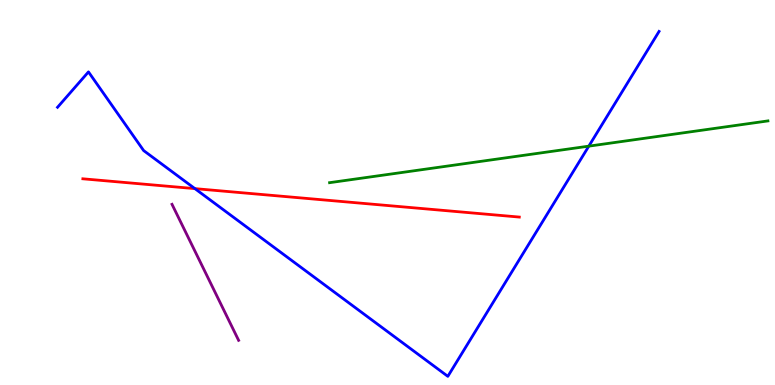[{'lines': ['blue', 'red'], 'intersections': [{'x': 2.51, 'y': 5.1}]}, {'lines': ['green', 'red'], 'intersections': []}, {'lines': ['purple', 'red'], 'intersections': []}, {'lines': ['blue', 'green'], 'intersections': [{'x': 7.6, 'y': 6.2}]}, {'lines': ['blue', 'purple'], 'intersections': []}, {'lines': ['green', 'purple'], 'intersections': []}]